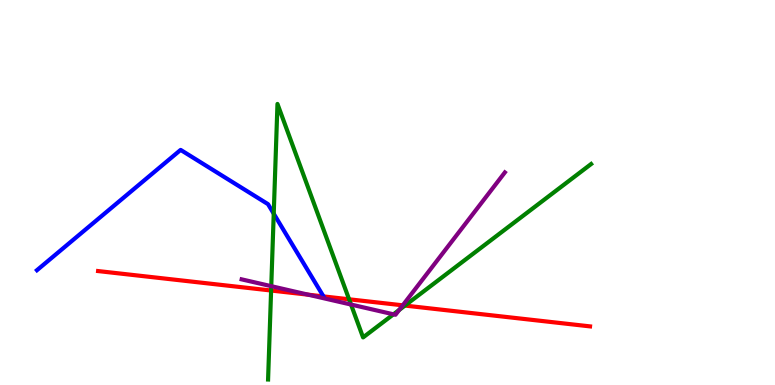[{'lines': ['blue', 'red'], 'intersections': [{'x': 4.17, 'y': 2.3}]}, {'lines': ['green', 'red'], 'intersections': [{'x': 3.5, 'y': 2.45}, {'x': 4.5, 'y': 2.23}, {'x': 5.23, 'y': 2.06}]}, {'lines': ['purple', 'red'], 'intersections': [{'x': 3.98, 'y': 2.35}, {'x': 5.2, 'y': 2.07}]}, {'lines': ['blue', 'green'], 'intersections': [{'x': 3.53, 'y': 4.45}]}, {'lines': ['blue', 'purple'], 'intersections': []}, {'lines': ['green', 'purple'], 'intersections': [{'x': 3.5, 'y': 2.57}, {'x': 4.53, 'y': 2.09}, {'x': 5.08, 'y': 1.84}, {'x': 5.15, 'y': 1.95}]}]